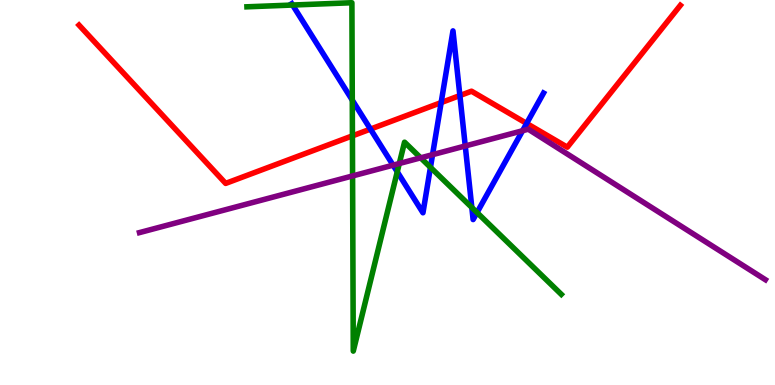[{'lines': ['blue', 'red'], 'intersections': [{'x': 4.78, 'y': 6.65}, {'x': 5.69, 'y': 7.34}, {'x': 5.93, 'y': 7.52}, {'x': 6.8, 'y': 6.79}]}, {'lines': ['green', 'red'], 'intersections': [{'x': 4.55, 'y': 6.47}]}, {'lines': ['purple', 'red'], 'intersections': []}, {'lines': ['blue', 'green'], 'intersections': [{'x': 3.78, 'y': 9.87}, {'x': 4.55, 'y': 7.4}, {'x': 5.13, 'y': 5.54}, {'x': 5.55, 'y': 5.65}, {'x': 6.09, 'y': 4.61}, {'x': 6.16, 'y': 4.48}]}, {'lines': ['blue', 'purple'], 'intersections': [{'x': 5.07, 'y': 5.71}, {'x': 5.58, 'y': 5.98}, {'x': 6.0, 'y': 6.21}, {'x': 6.74, 'y': 6.6}]}, {'lines': ['green', 'purple'], 'intersections': [{'x': 4.55, 'y': 5.43}, {'x': 5.15, 'y': 5.75}, {'x': 5.43, 'y': 5.9}]}]